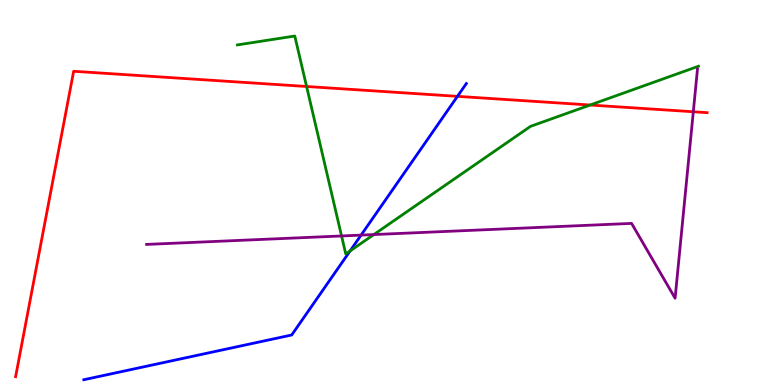[{'lines': ['blue', 'red'], 'intersections': [{'x': 5.9, 'y': 7.5}]}, {'lines': ['green', 'red'], 'intersections': [{'x': 3.96, 'y': 7.75}, {'x': 7.61, 'y': 7.27}]}, {'lines': ['purple', 'red'], 'intersections': [{'x': 8.95, 'y': 7.1}]}, {'lines': ['blue', 'green'], 'intersections': [{'x': 4.52, 'y': 3.48}]}, {'lines': ['blue', 'purple'], 'intersections': [{'x': 4.66, 'y': 3.89}]}, {'lines': ['green', 'purple'], 'intersections': [{'x': 4.41, 'y': 3.87}, {'x': 4.82, 'y': 3.91}]}]